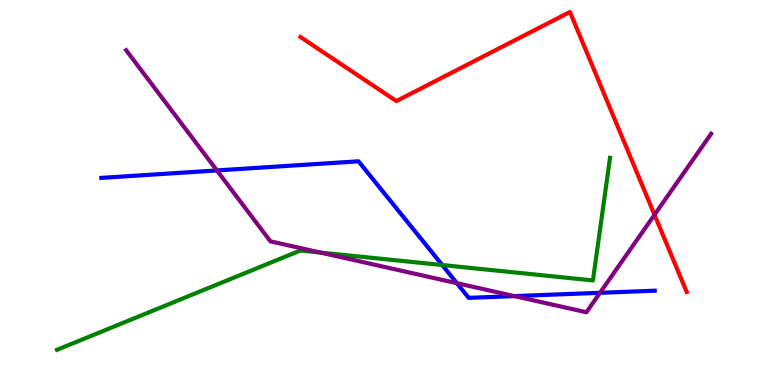[{'lines': ['blue', 'red'], 'intersections': []}, {'lines': ['green', 'red'], 'intersections': []}, {'lines': ['purple', 'red'], 'intersections': [{'x': 8.45, 'y': 4.42}]}, {'lines': ['blue', 'green'], 'intersections': [{'x': 5.71, 'y': 3.12}]}, {'lines': ['blue', 'purple'], 'intersections': [{'x': 2.8, 'y': 5.57}, {'x': 5.9, 'y': 2.64}, {'x': 6.64, 'y': 2.31}, {'x': 7.74, 'y': 2.39}]}, {'lines': ['green', 'purple'], 'intersections': [{'x': 4.14, 'y': 3.44}]}]